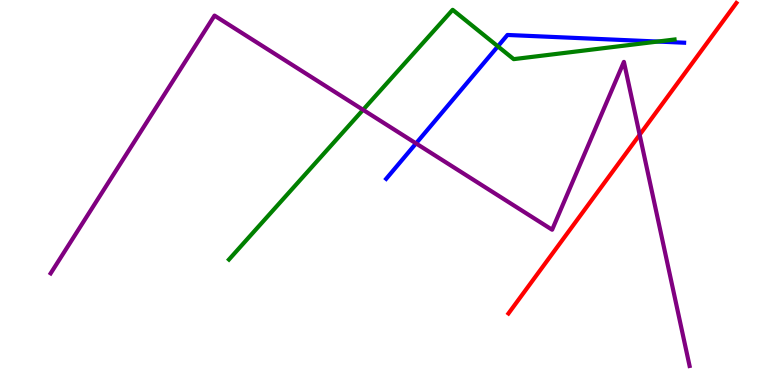[{'lines': ['blue', 'red'], 'intersections': []}, {'lines': ['green', 'red'], 'intersections': []}, {'lines': ['purple', 'red'], 'intersections': [{'x': 8.25, 'y': 6.5}]}, {'lines': ['blue', 'green'], 'intersections': [{'x': 6.42, 'y': 8.8}, {'x': 8.49, 'y': 8.92}]}, {'lines': ['blue', 'purple'], 'intersections': [{'x': 5.37, 'y': 6.27}]}, {'lines': ['green', 'purple'], 'intersections': [{'x': 4.68, 'y': 7.15}]}]